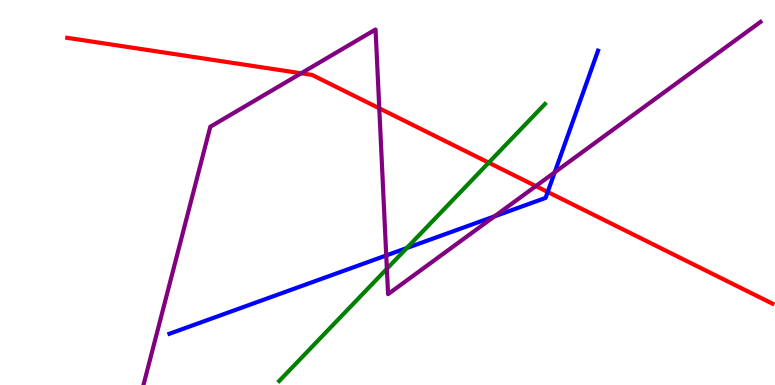[{'lines': ['blue', 'red'], 'intersections': [{'x': 7.07, 'y': 5.01}]}, {'lines': ['green', 'red'], 'intersections': [{'x': 6.31, 'y': 5.77}]}, {'lines': ['purple', 'red'], 'intersections': [{'x': 3.89, 'y': 8.1}, {'x': 4.89, 'y': 7.19}, {'x': 6.91, 'y': 5.17}]}, {'lines': ['blue', 'green'], 'intersections': [{'x': 5.25, 'y': 3.56}]}, {'lines': ['blue', 'purple'], 'intersections': [{'x': 4.98, 'y': 3.36}, {'x': 6.38, 'y': 4.38}, {'x': 7.16, 'y': 5.52}]}, {'lines': ['green', 'purple'], 'intersections': [{'x': 4.99, 'y': 3.02}]}]